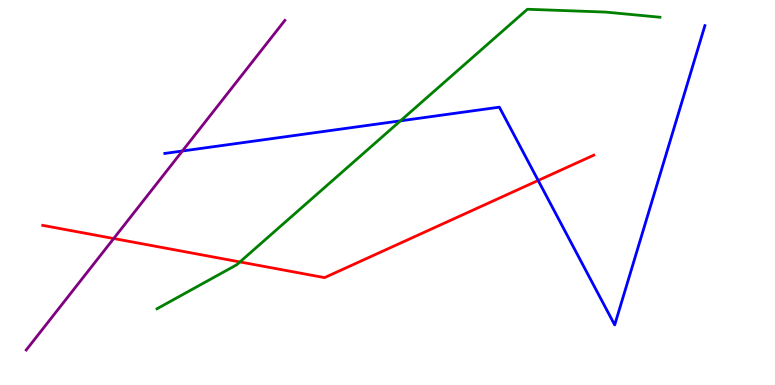[{'lines': ['blue', 'red'], 'intersections': [{'x': 6.94, 'y': 5.31}]}, {'lines': ['green', 'red'], 'intersections': [{'x': 3.1, 'y': 3.2}]}, {'lines': ['purple', 'red'], 'intersections': [{'x': 1.47, 'y': 3.8}]}, {'lines': ['blue', 'green'], 'intersections': [{'x': 5.17, 'y': 6.86}]}, {'lines': ['blue', 'purple'], 'intersections': [{'x': 2.35, 'y': 6.08}]}, {'lines': ['green', 'purple'], 'intersections': []}]